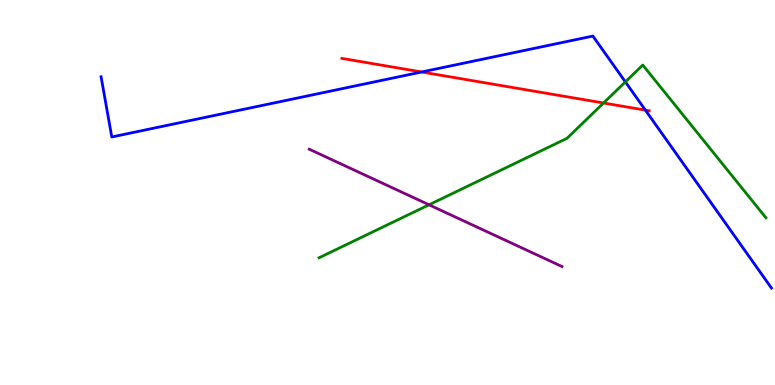[{'lines': ['blue', 'red'], 'intersections': [{'x': 5.44, 'y': 8.13}, {'x': 8.33, 'y': 7.14}]}, {'lines': ['green', 'red'], 'intersections': [{'x': 7.79, 'y': 7.32}]}, {'lines': ['purple', 'red'], 'intersections': []}, {'lines': ['blue', 'green'], 'intersections': [{'x': 8.07, 'y': 7.87}]}, {'lines': ['blue', 'purple'], 'intersections': []}, {'lines': ['green', 'purple'], 'intersections': [{'x': 5.54, 'y': 4.68}]}]